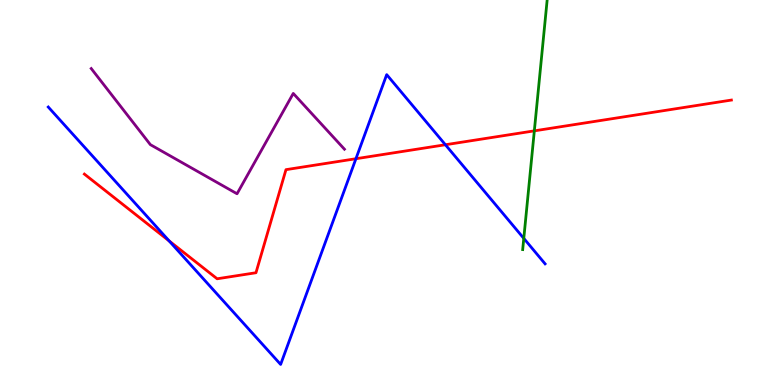[{'lines': ['blue', 'red'], 'intersections': [{'x': 2.18, 'y': 3.74}, {'x': 4.59, 'y': 5.88}, {'x': 5.75, 'y': 6.24}]}, {'lines': ['green', 'red'], 'intersections': [{'x': 6.89, 'y': 6.6}]}, {'lines': ['purple', 'red'], 'intersections': []}, {'lines': ['blue', 'green'], 'intersections': [{'x': 6.76, 'y': 3.81}]}, {'lines': ['blue', 'purple'], 'intersections': []}, {'lines': ['green', 'purple'], 'intersections': []}]